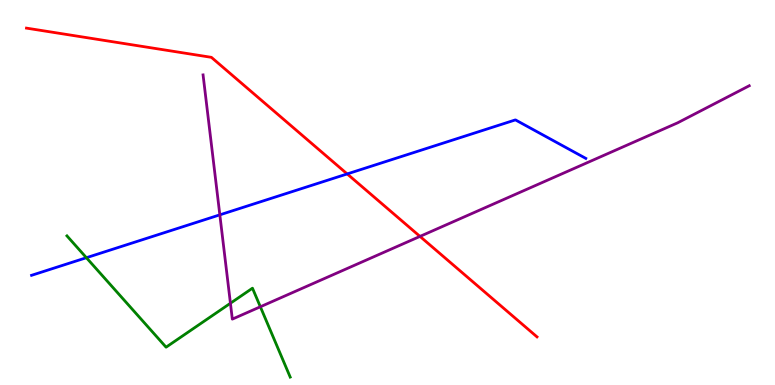[{'lines': ['blue', 'red'], 'intersections': [{'x': 4.48, 'y': 5.48}]}, {'lines': ['green', 'red'], 'intersections': []}, {'lines': ['purple', 'red'], 'intersections': [{'x': 5.42, 'y': 3.86}]}, {'lines': ['blue', 'green'], 'intersections': [{'x': 1.11, 'y': 3.31}]}, {'lines': ['blue', 'purple'], 'intersections': [{'x': 2.84, 'y': 4.42}]}, {'lines': ['green', 'purple'], 'intersections': [{'x': 2.97, 'y': 2.12}, {'x': 3.36, 'y': 2.03}]}]